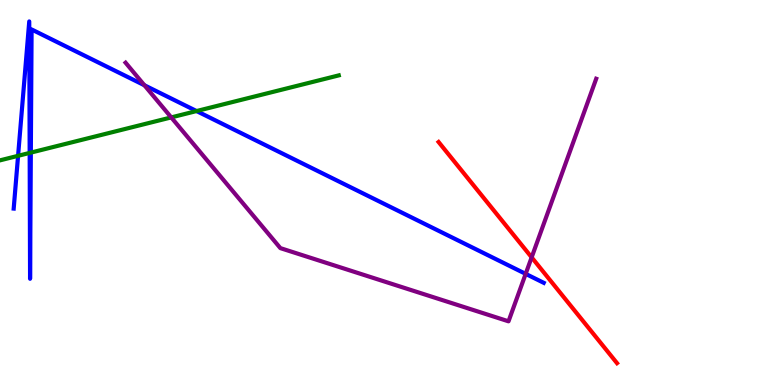[{'lines': ['blue', 'red'], 'intersections': []}, {'lines': ['green', 'red'], 'intersections': []}, {'lines': ['purple', 'red'], 'intersections': [{'x': 6.86, 'y': 3.32}]}, {'lines': ['blue', 'green'], 'intersections': [{'x': 0.233, 'y': 5.95}, {'x': 0.383, 'y': 6.03}, {'x': 0.398, 'y': 6.04}, {'x': 2.54, 'y': 7.12}]}, {'lines': ['blue', 'purple'], 'intersections': [{'x': 1.86, 'y': 7.79}, {'x': 6.78, 'y': 2.89}]}, {'lines': ['green', 'purple'], 'intersections': [{'x': 2.21, 'y': 6.95}]}]